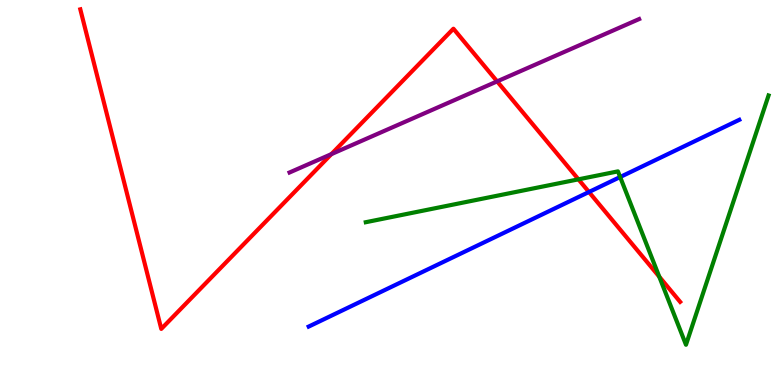[{'lines': ['blue', 'red'], 'intersections': [{'x': 7.6, 'y': 5.01}]}, {'lines': ['green', 'red'], 'intersections': [{'x': 7.46, 'y': 5.34}, {'x': 8.51, 'y': 2.81}]}, {'lines': ['purple', 'red'], 'intersections': [{'x': 4.28, 'y': 6.0}, {'x': 6.41, 'y': 7.89}]}, {'lines': ['blue', 'green'], 'intersections': [{'x': 8.0, 'y': 5.4}]}, {'lines': ['blue', 'purple'], 'intersections': []}, {'lines': ['green', 'purple'], 'intersections': []}]